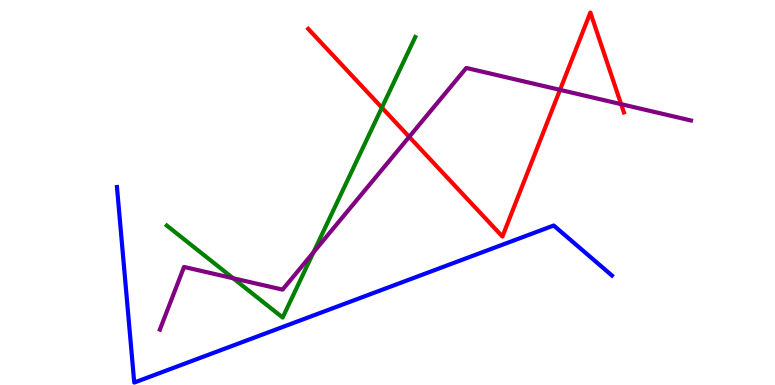[{'lines': ['blue', 'red'], 'intersections': []}, {'lines': ['green', 'red'], 'intersections': [{'x': 4.93, 'y': 7.2}]}, {'lines': ['purple', 'red'], 'intersections': [{'x': 5.28, 'y': 6.45}, {'x': 7.23, 'y': 7.67}, {'x': 8.01, 'y': 7.29}]}, {'lines': ['blue', 'green'], 'intersections': []}, {'lines': ['blue', 'purple'], 'intersections': []}, {'lines': ['green', 'purple'], 'intersections': [{'x': 3.01, 'y': 2.77}, {'x': 4.04, 'y': 3.45}]}]